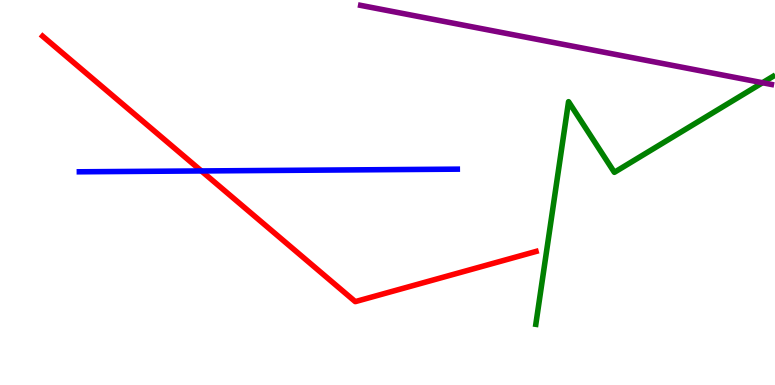[{'lines': ['blue', 'red'], 'intersections': [{'x': 2.6, 'y': 5.56}]}, {'lines': ['green', 'red'], 'intersections': []}, {'lines': ['purple', 'red'], 'intersections': []}, {'lines': ['blue', 'green'], 'intersections': []}, {'lines': ['blue', 'purple'], 'intersections': []}, {'lines': ['green', 'purple'], 'intersections': [{'x': 9.84, 'y': 7.85}]}]